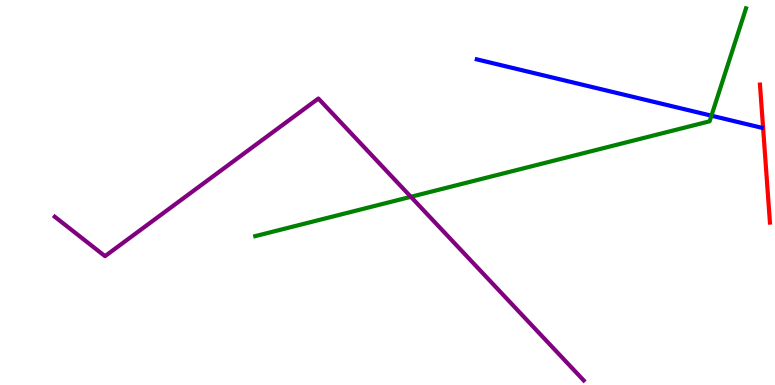[{'lines': ['blue', 'red'], 'intersections': []}, {'lines': ['green', 'red'], 'intersections': []}, {'lines': ['purple', 'red'], 'intersections': []}, {'lines': ['blue', 'green'], 'intersections': [{'x': 9.18, 'y': 7.0}]}, {'lines': ['blue', 'purple'], 'intersections': []}, {'lines': ['green', 'purple'], 'intersections': [{'x': 5.3, 'y': 4.89}]}]